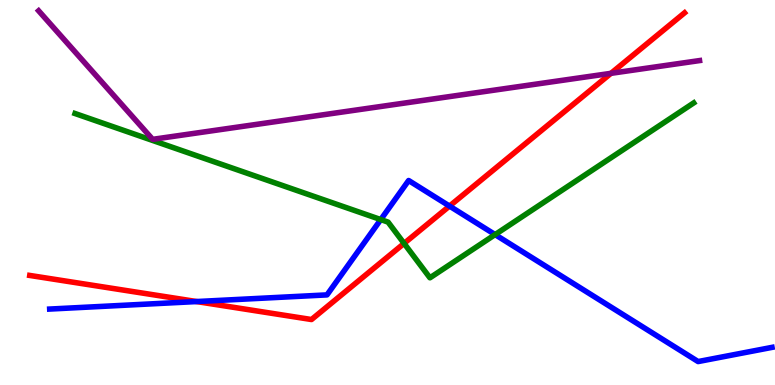[{'lines': ['blue', 'red'], 'intersections': [{'x': 2.54, 'y': 2.17}, {'x': 5.8, 'y': 4.65}]}, {'lines': ['green', 'red'], 'intersections': [{'x': 5.21, 'y': 3.68}]}, {'lines': ['purple', 'red'], 'intersections': [{'x': 7.88, 'y': 8.1}]}, {'lines': ['blue', 'green'], 'intersections': [{'x': 4.91, 'y': 4.3}, {'x': 6.39, 'y': 3.91}]}, {'lines': ['blue', 'purple'], 'intersections': []}, {'lines': ['green', 'purple'], 'intersections': []}]